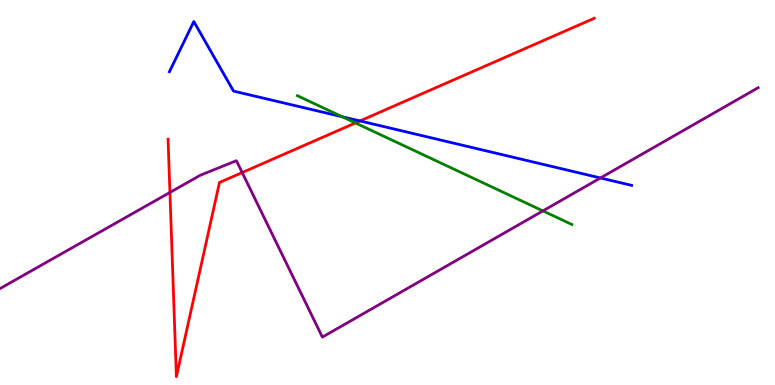[{'lines': ['blue', 'red'], 'intersections': [{'x': 4.64, 'y': 6.86}]}, {'lines': ['green', 'red'], 'intersections': [{'x': 4.59, 'y': 6.81}]}, {'lines': ['purple', 'red'], 'intersections': [{'x': 2.19, 'y': 5.0}, {'x': 3.13, 'y': 5.52}]}, {'lines': ['blue', 'green'], 'intersections': [{'x': 4.42, 'y': 6.97}]}, {'lines': ['blue', 'purple'], 'intersections': [{'x': 7.75, 'y': 5.38}]}, {'lines': ['green', 'purple'], 'intersections': [{'x': 7.01, 'y': 4.52}]}]